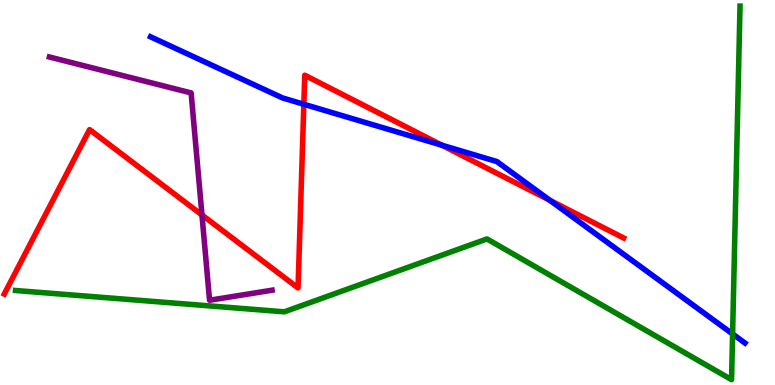[{'lines': ['blue', 'red'], 'intersections': [{'x': 3.92, 'y': 7.29}, {'x': 5.7, 'y': 6.23}, {'x': 7.09, 'y': 4.8}]}, {'lines': ['green', 'red'], 'intersections': []}, {'lines': ['purple', 'red'], 'intersections': [{'x': 2.61, 'y': 4.42}]}, {'lines': ['blue', 'green'], 'intersections': [{'x': 9.45, 'y': 1.33}]}, {'lines': ['blue', 'purple'], 'intersections': []}, {'lines': ['green', 'purple'], 'intersections': []}]